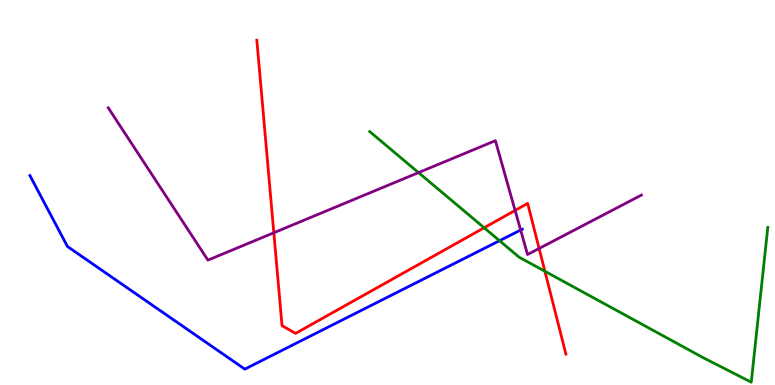[{'lines': ['blue', 'red'], 'intersections': []}, {'lines': ['green', 'red'], 'intersections': [{'x': 6.25, 'y': 4.08}, {'x': 7.03, 'y': 2.95}]}, {'lines': ['purple', 'red'], 'intersections': [{'x': 3.53, 'y': 3.95}, {'x': 6.65, 'y': 4.53}, {'x': 6.96, 'y': 3.55}]}, {'lines': ['blue', 'green'], 'intersections': [{'x': 6.45, 'y': 3.75}]}, {'lines': ['blue', 'purple'], 'intersections': [{'x': 6.72, 'y': 4.02}]}, {'lines': ['green', 'purple'], 'intersections': [{'x': 5.4, 'y': 5.52}]}]